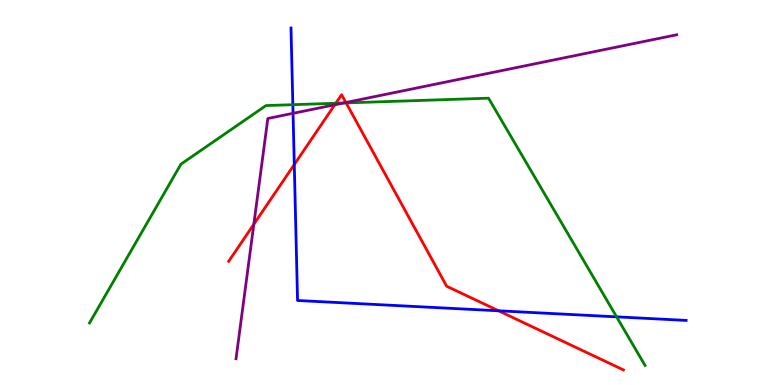[{'lines': ['blue', 'red'], 'intersections': [{'x': 3.8, 'y': 5.73}, {'x': 6.43, 'y': 1.93}]}, {'lines': ['green', 'red'], 'intersections': [{'x': 4.33, 'y': 7.32}, {'x': 4.47, 'y': 7.33}]}, {'lines': ['purple', 'red'], 'intersections': [{'x': 3.28, 'y': 4.18}, {'x': 4.32, 'y': 7.28}, {'x': 4.46, 'y': 7.34}]}, {'lines': ['blue', 'green'], 'intersections': [{'x': 3.78, 'y': 7.28}, {'x': 7.96, 'y': 1.77}]}, {'lines': ['blue', 'purple'], 'intersections': [{'x': 3.78, 'y': 7.06}]}, {'lines': ['green', 'purple'], 'intersections': [{'x': 4.43, 'y': 7.32}]}]